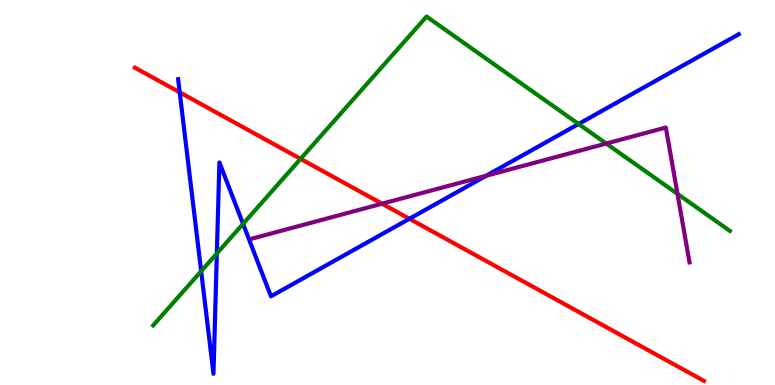[{'lines': ['blue', 'red'], 'intersections': [{'x': 2.32, 'y': 7.6}, {'x': 5.28, 'y': 4.32}]}, {'lines': ['green', 'red'], 'intersections': [{'x': 3.88, 'y': 5.87}]}, {'lines': ['purple', 'red'], 'intersections': [{'x': 4.93, 'y': 4.71}]}, {'lines': ['blue', 'green'], 'intersections': [{'x': 2.6, 'y': 2.96}, {'x': 2.8, 'y': 3.42}, {'x': 3.14, 'y': 4.19}, {'x': 7.47, 'y': 6.78}]}, {'lines': ['blue', 'purple'], 'intersections': [{'x': 6.27, 'y': 5.43}]}, {'lines': ['green', 'purple'], 'intersections': [{'x': 7.82, 'y': 6.27}, {'x': 8.74, 'y': 4.96}]}]